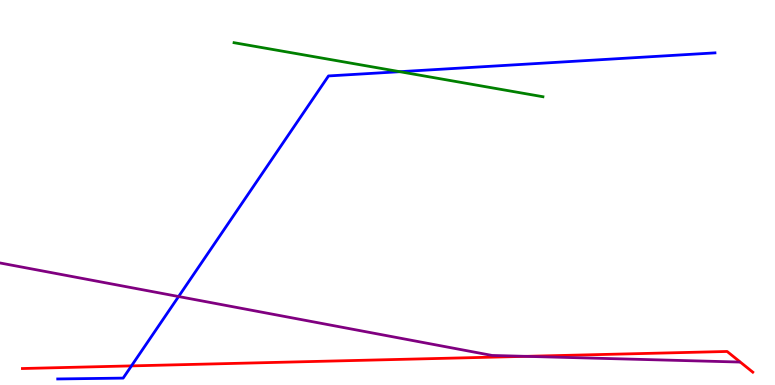[{'lines': ['blue', 'red'], 'intersections': [{'x': 1.7, 'y': 0.496}]}, {'lines': ['green', 'red'], 'intersections': []}, {'lines': ['purple', 'red'], 'intersections': [{'x': 6.78, 'y': 0.744}]}, {'lines': ['blue', 'green'], 'intersections': [{'x': 5.16, 'y': 8.14}]}, {'lines': ['blue', 'purple'], 'intersections': [{'x': 2.3, 'y': 2.3}]}, {'lines': ['green', 'purple'], 'intersections': []}]